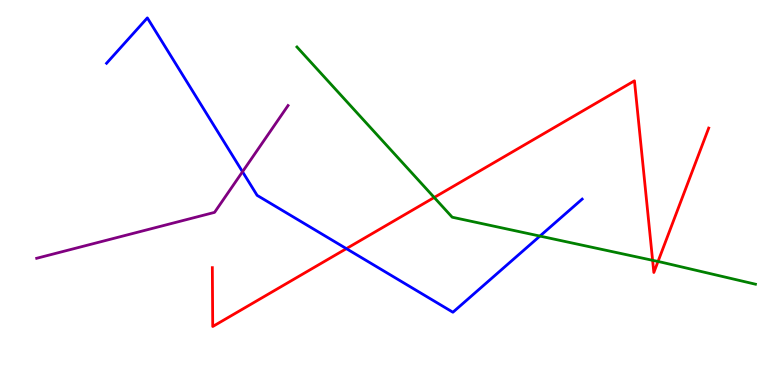[{'lines': ['blue', 'red'], 'intersections': [{'x': 4.47, 'y': 3.54}]}, {'lines': ['green', 'red'], 'intersections': [{'x': 5.6, 'y': 4.87}, {'x': 8.42, 'y': 3.24}, {'x': 8.49, 'y': 3.21}]}, {'lines': ['purple', 'red'], 'intersections': []}, {'lines': ['blue', 'green'], 'intersections': [{'x': 6.97, 'y': 3.87}]}, {'lines': ['blue', 'purple'], 'intersections': [{'x': 3.13, 'y': 5.54}]}, {'lines': ['green', 'purple'], 'intersections': []}]